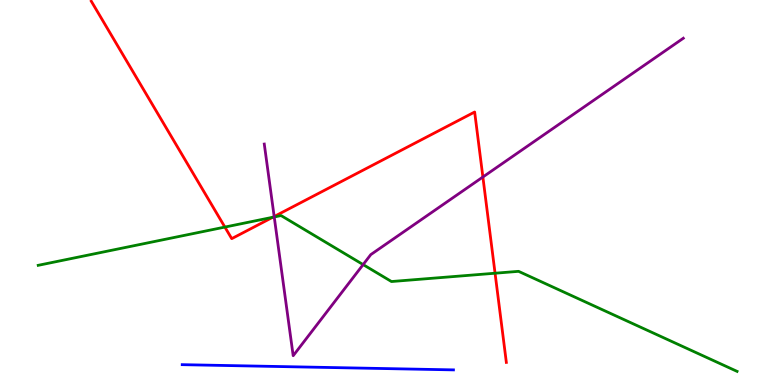[{'lines': ['blue', 'red'], 'intersections': []}, {'lines': ['green', 'red'], 'intersections': [{'x': 2.9, 'y': 4.1}, {'x': 3.52, 'y': 4.36}, {'x': 6.39, 'y': 2.9}]}, {'lines': ['purple', 'red'], 'intersections': [{'x': 3.54, 'y': 4.38}, {'x': 6.23, 'y': 5.4}]}, {'lines': ['blue', 'green'], 'intersections': []}, {'lines': ['blue', 'purple'], 'intersections': []}, {'lines': ['green', 'purple'], 'intersections': [{'x': 3.54, 'y': 4.36}, {'x': 4.69, 'y': 3.13}]}]